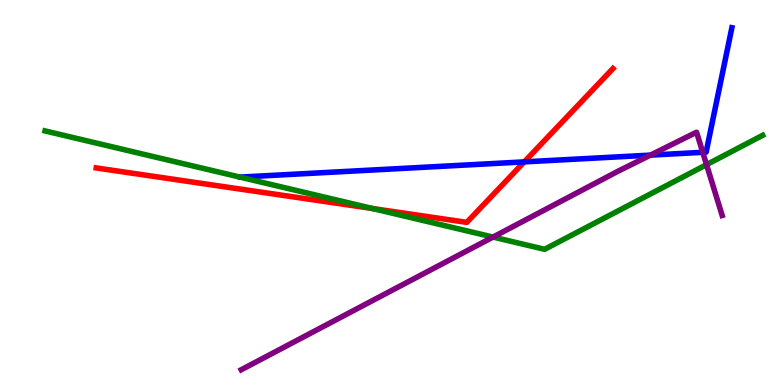[{'lines': ['blue', 'red'], 'intersections': [{'x': 6.76, 'y': 5.8}]}, {'lines': ['green', 'red'], 'intersections': [{'x': 4.81, 'y': 4.58}]}, {'lines': ['purple', 'red'], 'intersections': []}, {'lines': ['blue', 'green'], 'intersections': []}, {'lines': ['blue', 'purple'], 'intersections': [{'x': 8.39, 'y': 5.97}, {'x': 9.07, 'y': 6.04}]}, {'lines': ['green', 'purple'], 'intersections': [{'x': 6.36, 'y': 3.84}, {'x': 9.12, 'y': 5.72}]}]